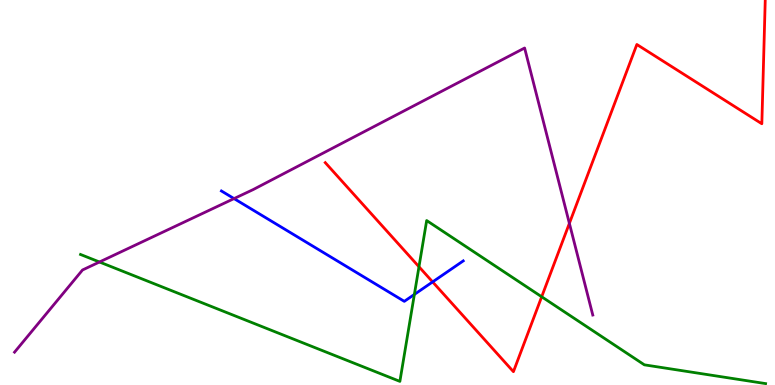[{'lines': ['blue', 'red'], 'intersections': [{'x': 5.58, 'y': 2.68}]}, {'lines': ['green', 'red'], 'intersections': [{'x': 5.41, 'y': 3.07}, {'x': 6.99, 'y': 2.29}]}, {'lines': ['purple', 'red'], 'intersections': [{'x': 7.35, 'y': 4.2}]}, {'lines': ['blue', 'green'], 'intersections': [{'x': 5.35, 'y': 2.35}]}, {'lines': ['blue', 'purple'], 'intersections': [{'x': 3.02, 'y': 4.84}]}, {'lines': ['green', 'purple'], 'intersections': [{'x': 1.28, 'y': 3.19}]}]